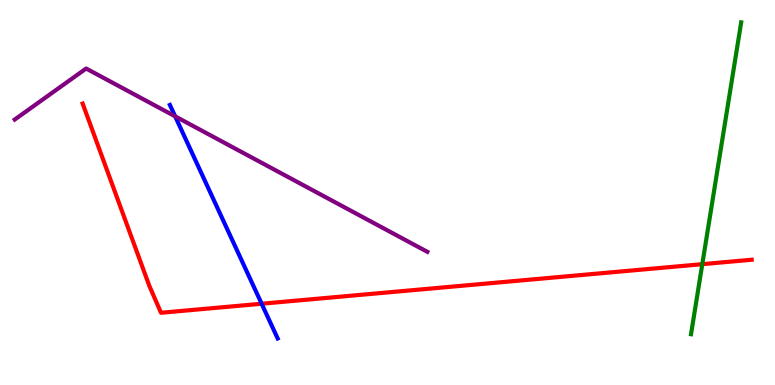[{'lines': ['blue', 'red'], 'intersections': [{'x': 3.38, 'y': 2.11}]}, {'lines': ['green', 'red'], 'intersections': [{'x': 9.06, 'y': 3.14}]}, {'lines': ['purple', 'red'], 'intersections': []}, {'lines': ['blue', 'green'], 'intersections': []}, {'lines': ['blue', 'purple'], 'intersections': [{'x': 2.26, 'y': 6.98}]}, {'lines': ['green', 'purple'], 'intersections': []}]